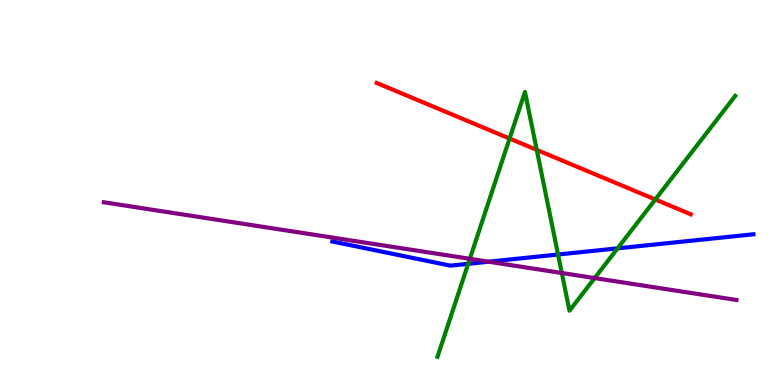[{'lines': ['blue', 'red'], 'intersections': []}, {'lines': ['green', 'red'], 'intersections': [{'x': 6.58, 'y': 6.4}, {'x': 6.93, 'y': 6.11}, {'x': 8.46, 'y': 4.82}]}, {'lines': ['purple', 'red'], 'intersections': []}, {'lines': ['blue', 'green'], 'intersections': [{'x': 6.04, 'y': 3.15}, {'x': 7.2, 'y': 3.39}, {'x': 7.97, 'y': 3.55}]}, {'lines': ['blue', 'purple'], 'intersections': [{'x': 6.3, 'y': 3.2}]}, {'lines': ['green', 'purple'], 'intersections': [{'x': 6.06, 'y': 3.28}, {'x': 7.25, 'y': 2.91}, {'x': 7.67, 'y': 2.78}]}]